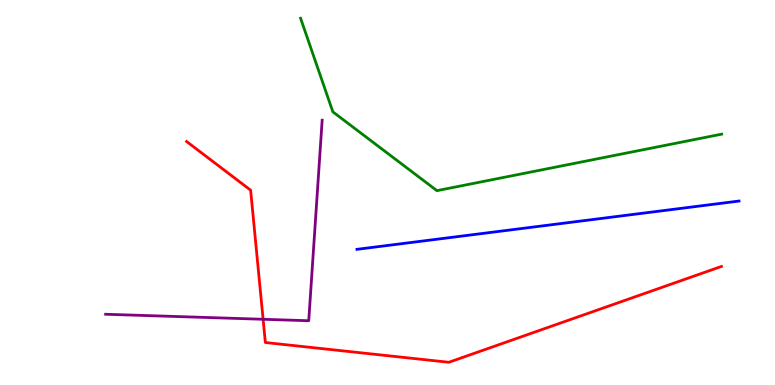[{'lines': ['blue', 'red'], 'intersections': []}, {'lines': ['green', 'red'], 'intersections': []}, {'lines': ['purple', 'red'], 'intersections': [{'x': 3.4, 'y': 1.71}]}, {'lines': ['blue', 'green'], 'intersections': []}, {'lines': ['blue', 'purple'], 'intersections': []}, {'lines': ['green', 'purple'], 'intersections': []}]